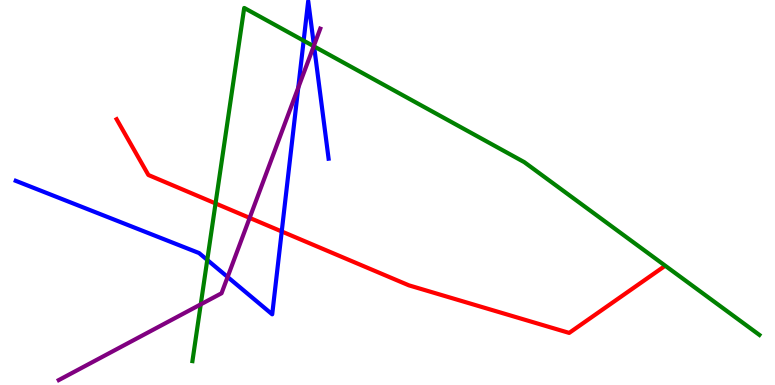[{'lines': ['blue', 'red'], 'intersections': [{'x': 3.64, 'y': 3.99}]}, {'lines': ['green', 'red'], 'intersections': [{'x': 2.78, 'y': 4.72}]}, {'lines': ['purple', 'red'], 'intersections': [{'x': 3.22, 'y': 4.34}]}, {'lines': ['blue', 'green'], 'intersections': [{'x': 2.67, 'y': 3.25}, {'x': 3.92, 'y': 8.94}, {'x': 4.05, 'y': 8.79}]}, {'lines': ['blue', 'purple'], 'intersections': [{'x': 2.94, 'y': 2.81}, {'x': 3.85, 'y': 7.72}, {'x': 4.05, 'y': 8.82}]}, {'lines': ['green', 'purple'], 'intersections': [{'x': 2.59, 'y': 2.09}, {'x': 4.05, 'y': 8.8}]}]